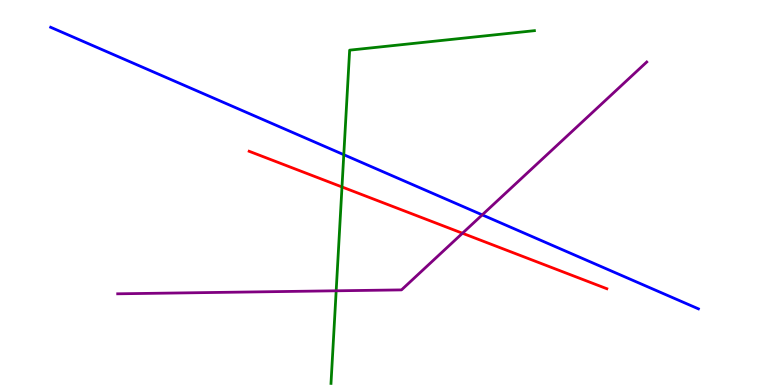[{'lines': ['blue', 'red'], 'intersections': []}, {'lines': ['green', 'red'], 'intersections': [{'x': 4.41, 'y': 5.14}]}, {'lines': ['purple', 'red'], 'intersections': [{'x': 5.97, 'y': 3.94}]}, {'lines': ['blue', 'green'], 'intersections': [{'x': 4.44, 'y': 5.98}]}, {'lines': ['blue', 'purple'], 'intersections': [{'x': 6.22, 'y': 4.42}]}, {'lines': ['green', 'purple'], 'intersections': [{'x': 4.34, 'y': 2.45}]}]